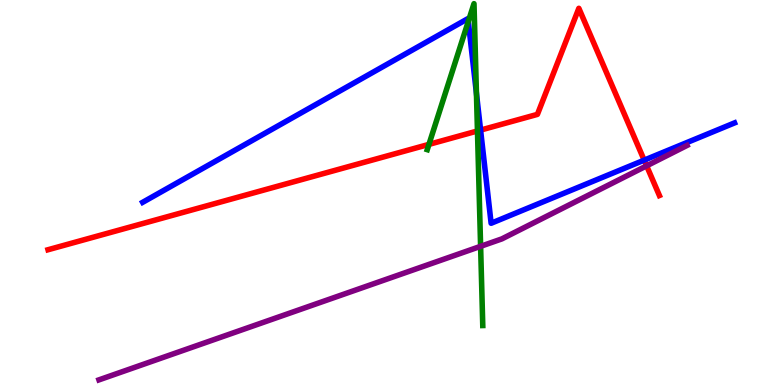[{'lines': ['blue', 'red'], 'intersections': [{'x': 6.2, 'y': 6.62}, {'x': 8.31, 'y': 5.84}]}, {'lines': ['green', 'red'], 'intersections': [{'x': 5.53, 'y': 6.25}, {'x': 6.16, 'y': 6.6}]}, {'lines': ['purple', 'red'], 'intersections': [{'x': 8.34, 'y': 5.69}]}, {'lines': ['blue', 'green'], 'intersections': [{'x': 6.04, 'y': 9.44}, {'x': 6.15, 'y': 7.57}]}, {'lines': ['blue', 'purple'], 'intersections': []}, {'lines': ['green', 'purple'], 'intersections': [{'x': 6.2, 'y': 3.6}]}]